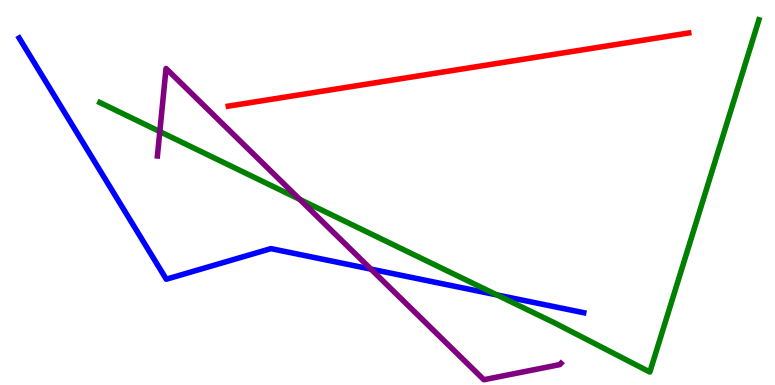[{'lines': ['blue', 'red'], 'intersections': []}, {'lines': ['green', 'red'], 'intersections': []}, {'lines': ['purple', 'red'], 'intersections': []}, {'lines': ['blue', 'green'], 'intersections': [{'x': 6.41, 'y': 2.34}]}, {'lines': ['blue', 'purple'], 'intersections': [{'x': 4.79, 'y': 3.01}]}, {'lines': ['green', 'purple'], 'intersections': [{'x': 2.06, 'y': 6.58}, {'x': 3.87, 'y': 4.82}]}]